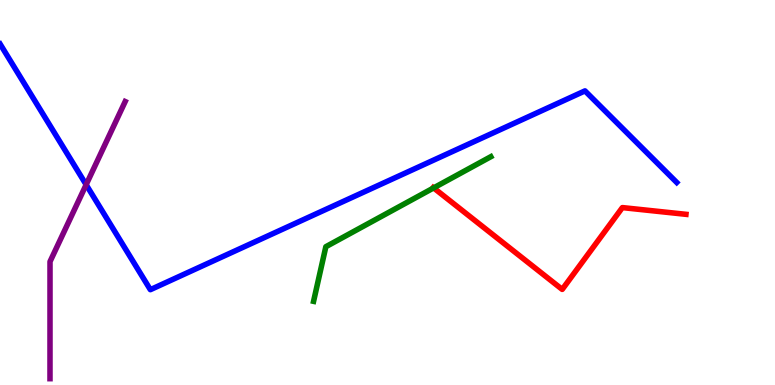[{'lines': ['blue', 'red'], 'intersections': []}, {'lines': ['green', 'red'], 'intersections': [{'x': 5.6, 'y': 5.12}]}, {'lines': ['purple', 'red'], 'intersections': []}, {'lines': ['blue', 'green'], 'intersections': []}, {'lines': ['blue', 'purple'], 'intersections': [{'x': 1.11, 'y': 5.2}]}, {'lines': ['green', 'purple'], 'intersections': []}]